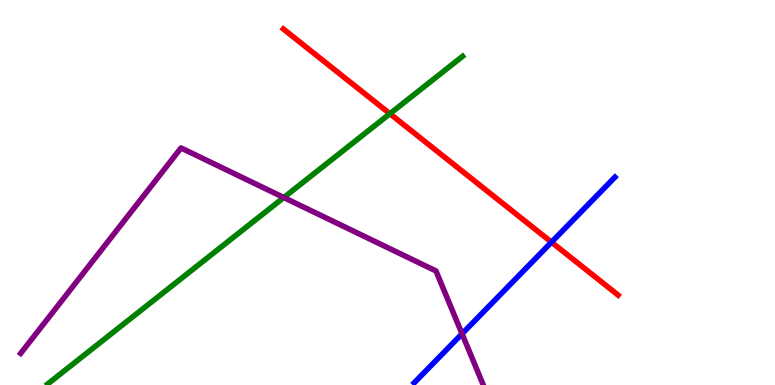[{'lines': ['blue', 'red'], 'intersections': [{'x': 7.12, 'y': 3.71}]}, {'lines': ['green', 'red'], 'intersections': [{'x': 5.03, 'y': 7.05}]}, {'lines': ['purple', 'red'], 'intersections': []}, {'lines': ['blue', 'green'], 'intersections': []}, {'lines': ['blue', 'purple'], 'intersections': [{'x': 5.96, 'y': 1.33}]}, {'lines': ['green', 'purple'], 'intersections': [{'x': 3.66, 'y': 4.87}]}]